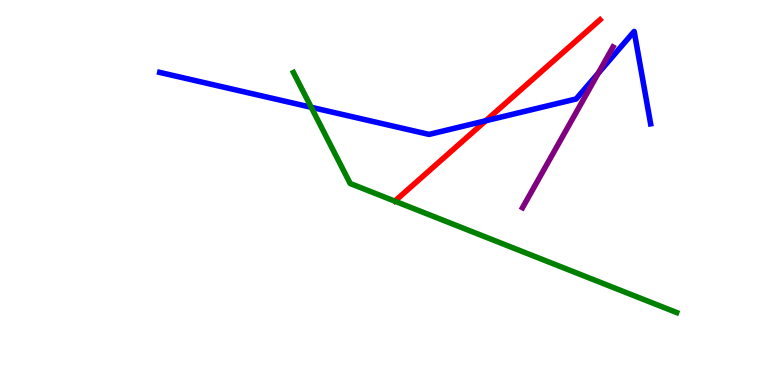[{'lines': ['blue', 'red'], 'intersections': [{'x': 6.27, 'y': 6.86}]}, {'lines': ['green', 'red'], 'intersections': []}, {'lines': ['purple', 'red'], 'intersections': []}, {'lines': ['blue', 'green'], 'intersections': [{'x': 4.02, 'y': 7.21}]}, {'lines': ['blue', 'purple'], 'intersections': [{'x': 7.72, 'y': 8.09}]}, {'lines': ['green', 'purple'], 'intersections': []}]